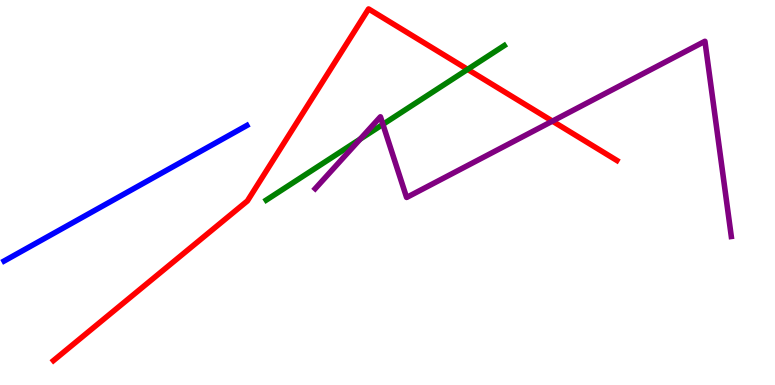[{'lines': ['blue', 'red'], 'intersections': []}, {'lines': ['green', 'red'], 'intersections': [{'x': 6.03, 'y': 8.2}]}, {'lines': ['purple', 'red'], 'intersections': [{'x': 7.13, 'y': 6.85}]}, {'lines': ['blue', 'green'], 'intersections': []}, {'lines': ['blue', 'purple'], 'intersections': []}, {'lines': ['green', 'purple'], 'intersections': [{'x': 4.65, 'y': 6.39}, {'x': 4.94, 'y': 6.77}]}]